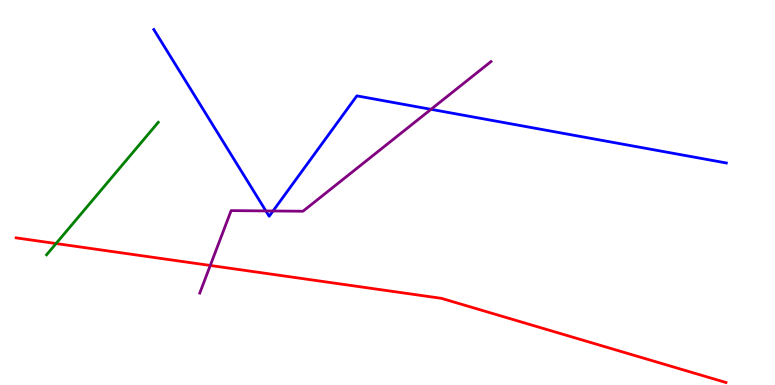[{'lines': ['blue', 'red'], 'intersections': []}, {'lines': ['green', 'red'], 'intersections': [{'x': 0.723, 'y': 3.67}]}, {'lines': ['purple', 'red'], 'intersections': [{'x': 2.71, 'y': 3.1}]}, {'lines': ['blue', 'green'], 'intersections': []}, {'lines': ['blue', 'purple'], 'intersections': [{'x': 3.43, 'y': 4.52}, {'x': 3.52, 'y': 4.52}, {'x': 5.56, 'y': 7.16}]}, {'lines': ['green', 'purple'], 'intersections': []}]